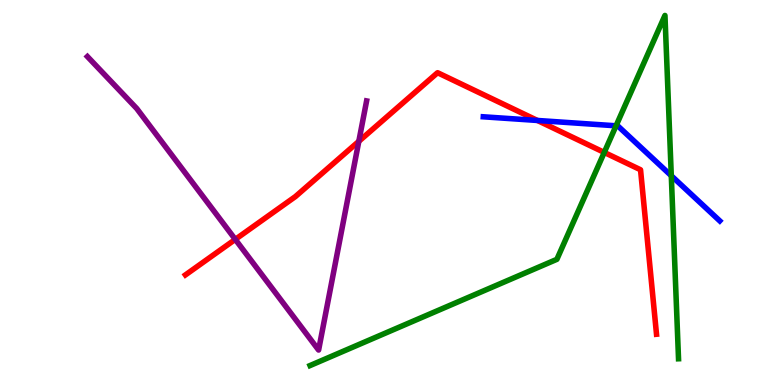[{'lines': ['blue', 'red'], 'intersections': [{'x': 6.93, 'y': 6.87}]}, {'lines': ['green', 'red'], 'intersections': [{'x': 7.8, 'y': 6.04}]}, {'lines': ['purple', 'red'], 'intersections': [{'x': 3.04, 'y': 3.78}, {'x': 4.63, 'y': 6.33}]}, {'lines': ['blue', 'green'], 'intersections': [{'x': 7.95, 'y': 6.73}, {'x': 8.66, 'y': 5.44}]}, {'lines': ['blue', 'purple'], 'intersections': []}, {'lines': ['green', 'purple'], 'intersections': []}]